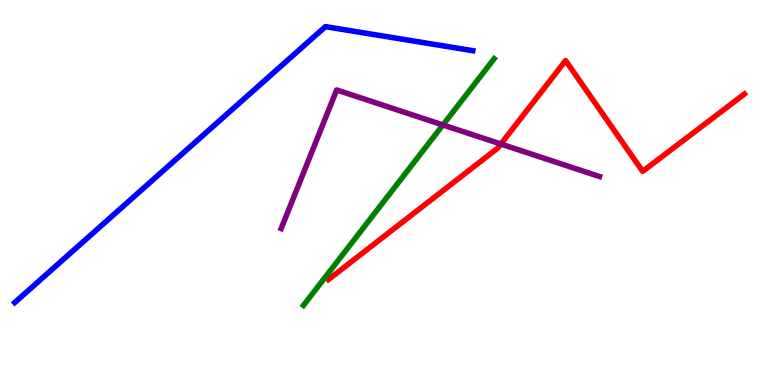[{'lines': ['blue', 'red'], 'intersections': []}, {'lines': ['green', 'red'], 'intersections': []}, {'lines': ['purple', 'red'], 'intersections': [{'x': 6.46, 'y': 6.26}]}, {'lines': ['blue', 'green'], 'intersections': []}, {'lines': ['blue', 'purple'], 'intersections': []}, {'lines': ['green', 'purple'], 'intersections': [{'x': 5.72, 'y': 6.75}]}]